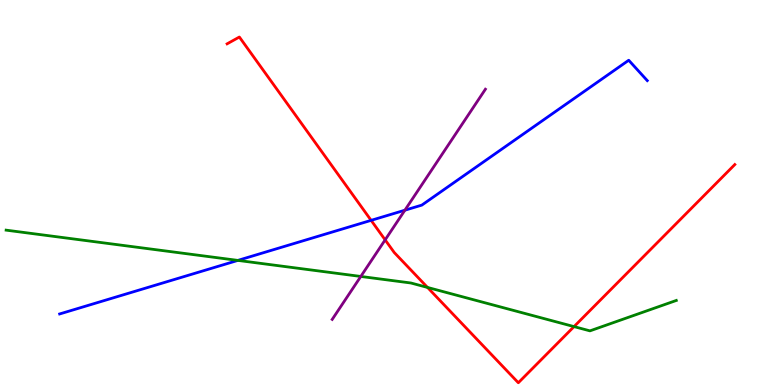[{'lines': ['blue', 'red'], 'intersections': [{'x': 4.79, 'y': 4.28}]}, {'lines': ['green', 'red'], 'intersections': [{'x': 5.52, 'y': 2.53}, {'x': 7.41, 'y': 1.52}]}, {'lines': ['purple', 'red'], 'intersections': [{'x': 4.97, 'y': 3.77}]}, {'lines': ['blue', 'green'], 'intersections': [{'x': 3.07, 'y': 3.24}]}, {'lines': ['blue', 'purple'], 'intersections': [{'x': 5.22, 'y': 4.54}]}, {'lines': ['green', 'purple'], 'intersections': [{'x': 4.66, 'y': 2.82}]}]